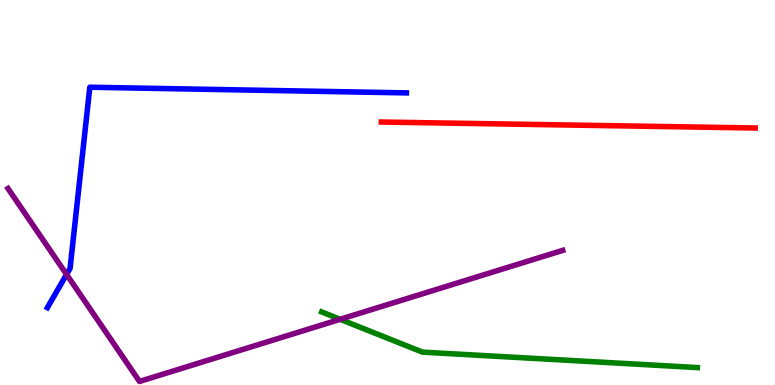[{'lines': ['blue', 'red'], 'intersections': []}, {'lines': ['green', 'red'], 'intersections': []}, {'lines': ['purple', 'red'], 'intersections': []}, {'lines': ['blue', 'green'], 'intersections': []}, {'lines': ['blue', 'purple'], 'intersections': [{'x': 0.859, 'y': 2.87}]}, {'lines': ['green', 'purple'], 'intersections': [{'x': 4.39, 'y': 1.71}]}]